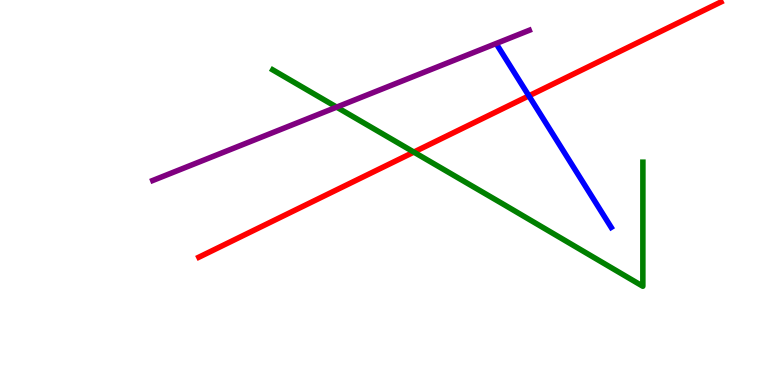[{'lines': ['blue', 'red'], 'intersections': [{'x': 6.82, 'y': 7.51}]}, {'lines': ['green', 'red'], 'intersections': [{'x': 5.34, 'y': 6.05}]}, {'lines': ['purple', 'red'], 'intersections': []}, {'lines': ['blue', 'green'], 'intersections': []}, {'lines': ['blue', 'purple'], 'intersections': []}, {'lines': ['green', 'purple'], 'intersections': [{'x': 4.34, 'y': 7.22}]}]